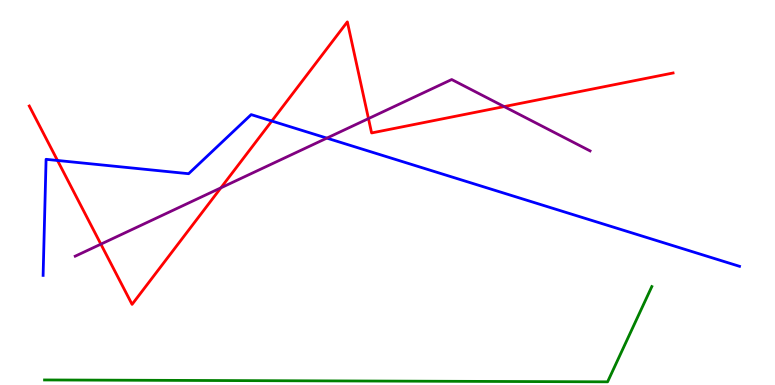[{'lines': ['blue', 'red'], 'intersections': [{'x': 0.742, 'y': 5.83}, {'x': 3.51, 'y': 6.86}]}, {'lines': ['green', 'red'], 'intersections': []}, {'lines': ['purple', 'red'], 'intersections': [{'x': 1.3, 'y': 3.66}, {'x': 2.85, 'y': 5.12}, {'x': 4.75, 'y': 6.92}, {'x': 6.51, 'y': 7.23}]}, {'lines': ['blue', 'green'], 'intersections': []}, {'lines': ['blue', 'purple'], 'intersections': [{'x': 4.22, 'y': 6.41}]}, {'lines': ['green', 'purple'], 'intersections': []}]